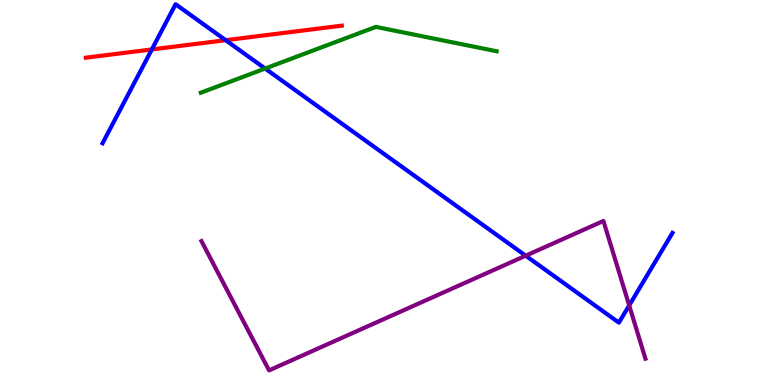[{'lines': ['blue', 'red'], 'intersections': [{'x': 1.96, 'y': 8.72}, {'x': 2.91, 'y': 8.96}]}, {'lines': ['green', 'red'], 'intersections': []}, {'lines': ['purple', 'red'], 'intersections': []}, {'lines': ['blue', 'green'], 'intersections': [{'x': 3.42, 'y': 8.22}]}, {'lines': ['blue', 'purple'], 'intersections': [{'x': 6.78, 'y': 3.36}, {'x': 8.12, 'y': 2.07}]}, {'lines': ['green', 'purple'], 'intersections': []}]